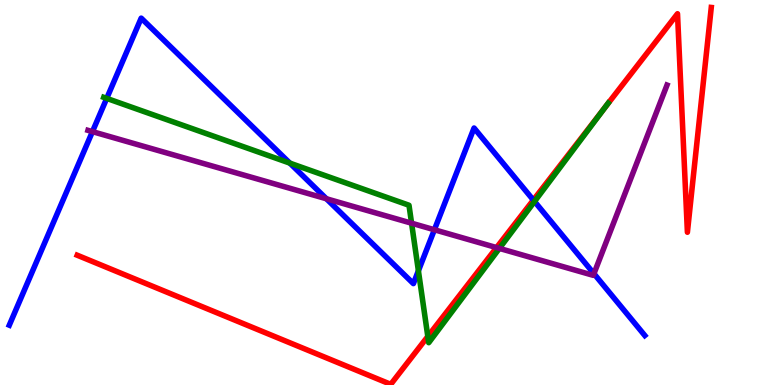[{'lines': ['blue', 'red'], 'intersections': [{'x': 6.88, 'y': 4.8}]}, {'lines': ['green', 'red'], 'intersections': [{'x': 5.52, 'y': 1.26}, {'x': 7.81, 'y': 7.21}]}, {'lines': ['purple', 'red'], 'intersections': [{'x': 6.41, 'y': 3.57}]}, {'lines': ['blue', 'green'], 'intersections': [{'x': 1.38, 'y': 7.44}, {'x': 3.74, 'y': 5.76}, {'x': 5.4, 'y': 2.97}, {'x': 6.9, 'y': 4.77}]}, {'lines': ['blue', 'purple'], 'intersections': [{'x': 1.19, 'y': 6.58}, {'x': 4.21, 'y': 4.84}, {'x': 5.61, 'y': 4.03}, {'x': 7.66, 'y': 2.89}]}, {'lines': ['green', 'purple'], 'intersections': [{'x': 5.31, 'y': 4.2}, {'x': 6.44, 'y': 3.55}]}]